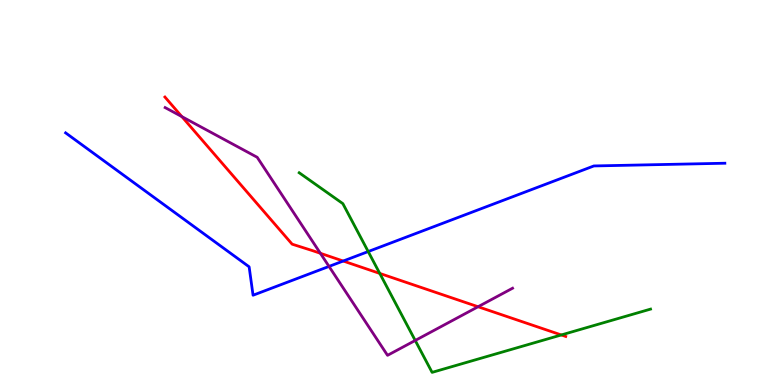[{'lines': ['blue', 'red'], 'intersections': [{'x': 4.43, 'y': 3.22}]}, {'lines': ['green', 'red'], 'intersections': [{'x': 4.9, 'y': 2.9}, {'x': 7.24, 'y': 1.3}]}, {'lines': ['purple', 'red'], 'intersections': [{'x': 2.35, 'y': 6.97}, {'x': 4.13, 'y': 3.42}, {'x': 6.17, 'y': 2.03}]}, {'lines': ['blue', 'green'], 'intersections': [{'x': 4.75, 'y': 3.47}]}, {'lines': ['blue', 'purple'], 'intersections': [{'x': 4.25, 'y': 3.08}]}, {'lines': ['green', 'purple'], 'intersections': [{'x': 5.36, 'y': 1.16}]}]